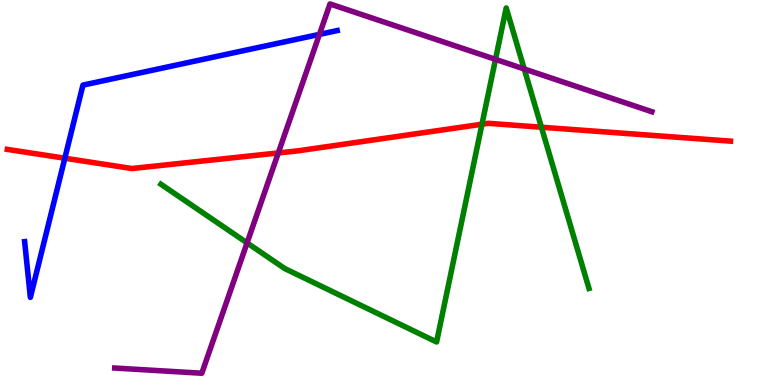[{'lines': ['blue', 'red'], 'intersections': [{'x': 0.837, 'y': 5.89}]}, {'lines': ['green', 'red'], 'intersections': [{'x': 6.22, 'y': 6.77}, {'x': 6.99, 'y': 6.7}]}, {'lines': ['purple', 'red'], 'intersections': [{'x': 3.59, 'y': 6.03}]}, {'lines': ['blue', 'green'], 'intersections': []}, {'lines': ['blue', 'purple'], 'intersections': [{'x': 4.12, 'y': 9.11}]}, {'lines': ['green', 'purple'], 'intersections': [{'x': 3.19, 'y': 3.69}, {'x': 6.39, 'y': 8.46}, {'x': 6.76, 'y': 8.21}]}]